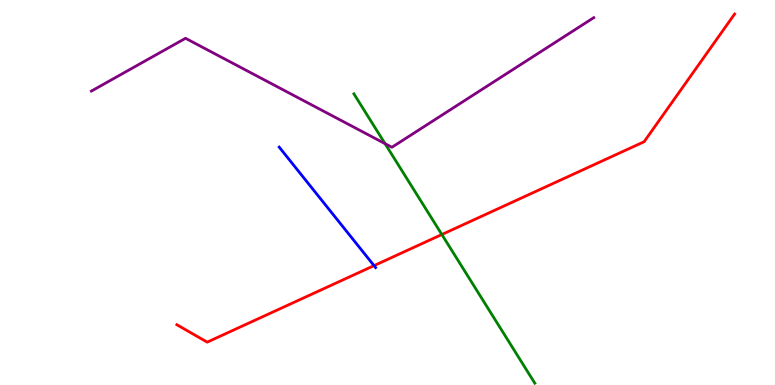[{'lines': ['blue', 'red'], 'intersections': [{'x': 4.83, 'y': 3.1}]}, {'lines': ['green', 'red'], 'intersections': [{'x': 5.7, 'y': 3.91}]}, {'lines': ['purple', 'red'], 'intersections': []}, {'lines': ['blue', 'green'], 'intersections': []}, {'lines': ['blue', 'purple'], 'intersections': []}, {'lines': ['green', 'purple'], 'intersections': [{'x': 4.97, 'y': 6.27}]}]